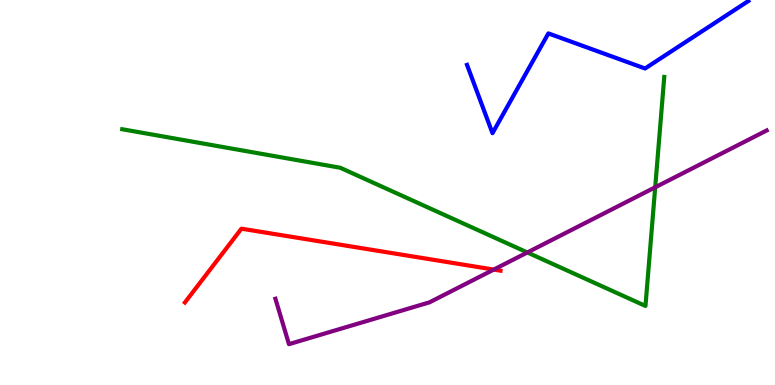[{'lines': ['blue', 'red'], 'intersections': []}, {'lines': ['green', 'red'], 'intersections': []}, {'lines': ['purple', 'red'], 'intersections': [{'x': 6.37, 'y': 3.0}]}, {'lines': ['blue', 'green'], 'intersections': []}, {'lines': ['blue', 'purple'], 'intersections': []}, {'lines': ['green', 'purple'], 'intersections': [{'x': 6.8, 'y': 3.44}, {'x': 8.45, 'y': 5.14}]}]